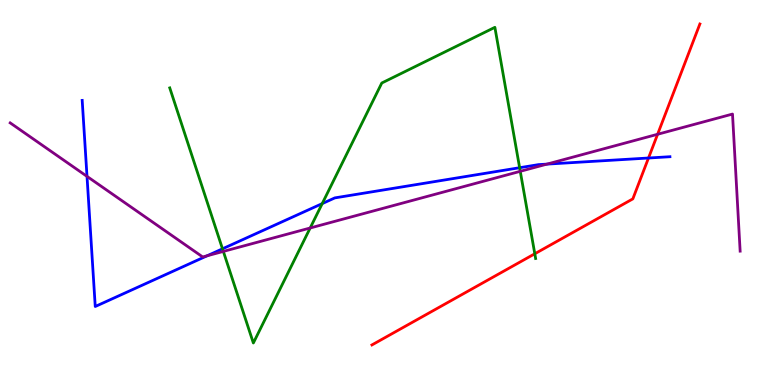[{'lines': ['blue', 'red'], 'intersections': [{'x': 8.37, 'y': 5.9}]}, {'lines': ['green', 'red'], 'intersections': [{'x': 6.9, 'y': 3.41}]}, {'lines': ['purple', 'red'], 'intersections': [{'x': 8.49, 'y': 6.51}]}, {'lines': ['blue', 'green'], 'intersections': [{'x': 2.87, 'y': 3.54}, {'x': 4.16, 'y': 4.71}, {'x': 6.7, 'y': 5.64}]}, {'lines': ['blue', 'purple'], 'intersections': [{'x': 1.12, 'y': 5.42}, {'x': 2.67, 'y': 3.36}, {'x': 7.06, 'y': 5.74}]}, {'lines': ['green', 'purple'], 'intersections': [{'x': 2.88, 'y': 3.47}, {'x': 4.0, 'y': 4.08}, {'x': 6.71, 'y': 5.55}]}]